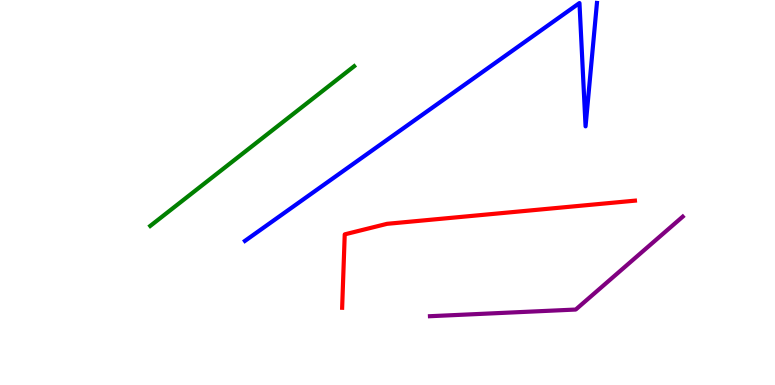[{'lines': ['blue', 'red'], 'intersections': []}, {'lines': ['green', 'red'], 'intersections': []}, {'lines': ['purple', 'red'], 'intersections': []}, {'lines': ['blue', 'green'], 'intersections': []}, {'lines': ['blue', 'purple'], 'intersections': []}, {'lines': ['green', 'purple'], 'intersections': []}]